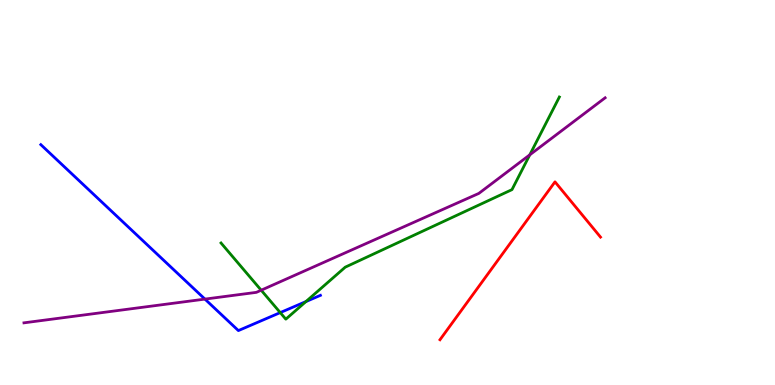[{'lines': ['blue', 'red'], 'intersections': []}, {'lines': ['green', 'red'], 'intersections': []}, {'lines': ['purple', 'red'], 'intersections': []}, {'lines': ['blue', 'green'], 'intersections': [{'x': 3.62, 'y': 1.88}, {'x': 3.95, 'y': 2.17}]}, {'lines': ['blue', 'purple'], 'intersections': [{'x': 2.64, 'y': 2.23}]}, {'lines': ['green', 'purple'], 'intersections': [{'x': 3.37, 'y': 2.46}, {'x': 6.84, 'y': 5.98}]}]